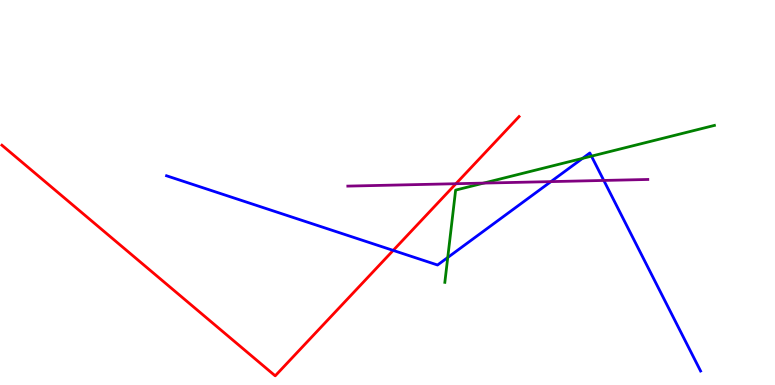[{'lines': ['blue', 'red'], 'intersections': [{'x': 5.07, 'y': 3.5}]}, {'lines': ['green', 'red'], 'intersections': []}, {'lines': ['purple', 'red'], 'intersections': [{'x': 5.88, 'y': 5.23}]}, {'lines': ['blue', 'green'], 'intersections': [{'x': 5.78, 'y': 3.31}, {'x': 7.52, 'y': 5.89}, {'x': 7.63, 'y': 5.94}]}, {'lines': ['blue', 'purple'], 'intersections': [{'x': 7.11, 'y': 5.28}, {'x': 7.79, 'y': 5.31}]}, {'lines': ['green', 'purple'], 'intersections': [{'x': 6.24, 'y': 5.24}]}]